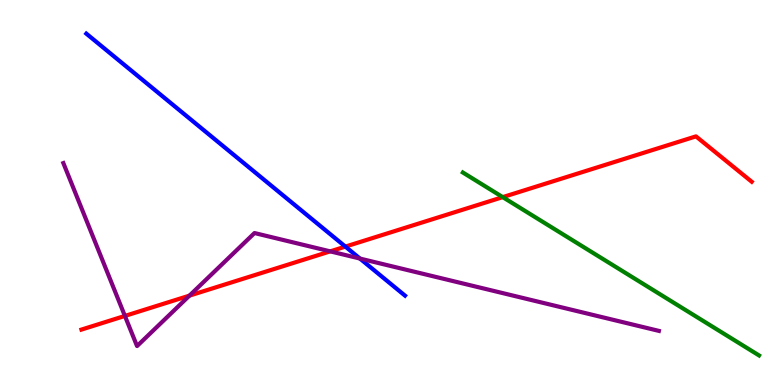[{'lines': ['blue', 'red'], 'intersections': [{'x': 4.46, 'y': 3.59}]}, {'lines': ['green', 'red'], 'intersections': [{'x': 6.49, 'y': 4.88}]}, {'lines': ['purple', 'red'], 'intersections': [{'x': 1.61, 'y': 1.79}, {'x': 2.44, 'y': 2.32}, {'x': 4.26, 'y': 3.47}]}, {'lines': ['blue', 'green'], 'intersections': []}, {'lines': ['blue', 'purple'], 'intersections': [{'x': 4.64, 'y': 3.28}]}, {'lines': ['green', 'purple'], 'intersections': []}]